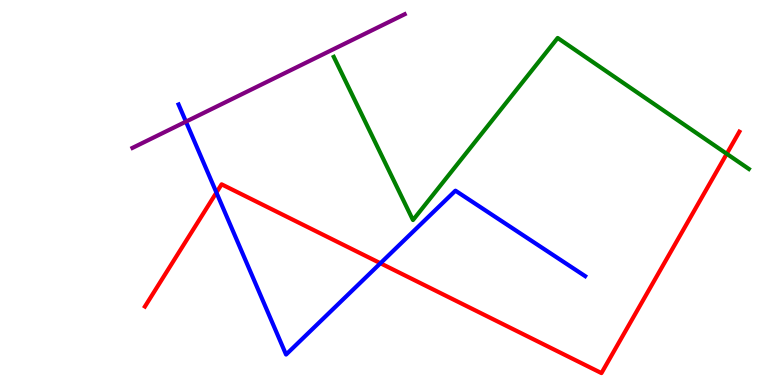[{'lines': ['blue', 'red'], 'intersections': [{'x': 2.79, 'y': 5.0}, {'x': 4.91, 'y': 3.16}]}, {'lines': ['green', 'red'], 'intersections': [{'x': 9.38, 'y': 6.01}]}, {'lines': ['purple', 'red'], 'intersections': []}, {'lines': ['blue', 'green'], 'intersections': []}, {'lines': ['blue', 'purple'], 'intersections': [{'x': 2.4, 'y': 6.84}]}, {'lines': ['green', 'purple'], 'intersections': []}]